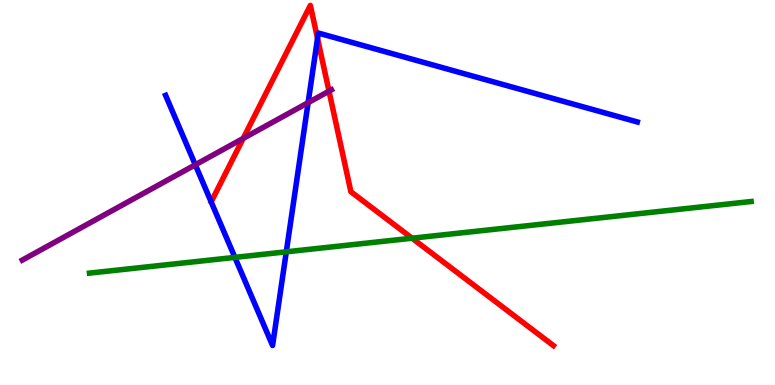[{'lines': ['blue', 'red'], 'intersections': [{'x': 4.1, 'y': 9.0}]}, {'lines': ['green', 'red'], 'intersections': [{'x': 5.32, 'y': 3.81}]}, {'lines': ['purple', 'red'], 'intersections': [{'x': 3.14, 'y': 6.4}, {'x': 4.25, 'y': 7.63}]}, {'lines': ['blue', 'green'], 'intersections': [{'x': 3.03, 'y': 3.31}, {'x': 3.69, 'y': 3.46}]}, {'lines': ['blue', 'purple'], 'intersections': [{'x': 2.52, 'y': 5.72}, {'x': 3.98, 'y': 7.33}]}, {'lines': ['green', 'purple'], 'intersections': []}]